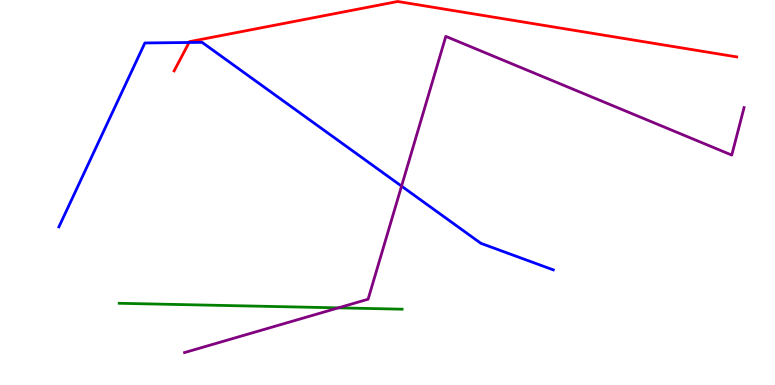[{'lines': ['blue', 'red'], 'intersections': [{'x': 2.44, 'y': 8.9}]}, {'lines': ['green', 'red'], 'intersections': []}, {'lines': ['purple', 'red'], 'intersections': []}, {'lines': ['blue', 'green'], 'intersections': []}, {'lines': ['blue', 'purple'], 'intersections': [{'x': 5.18, 'y': 5.17}]}, {'lines': ['green', 'purple'], 'intersections': [{'x': 4.37, 'y': 2.0}]}]